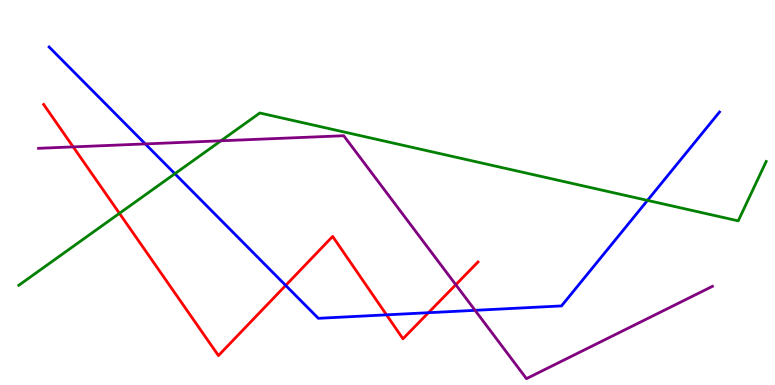[{'lines': ['blue', 'red'], 'intersections': [{'x': 3.69, 'y': 2.59}, {'x': 4.99, 'y': 1.82}, {'x': 5.53, 'y': 1.88}]}, {'lines': ['green', 'red'], 'intersections': [{'x': 1.54, 'y': 4.46}]}, {'lines': ['purple', 'red'], 'intersections': [{'x': 0.944, 'y': 6.18}, {'x': 5.88, 'y': 2.6}]}, {'lines': ['blue', 'green'], 'intersections': [{'x': 2.26, 'y': 5.49}, {'x': 8.35, 'y': 4.79}]}, {'lines': ['blue', 'purple'], 'intersections': [{'x': 1.87, 'y': 6.26}, {'x': 6.13, 'y': 1.94}]}, {'lines': ['green', 'purple'], 'intersections': [{'x': 2.85, 'y': 6.34}]}]